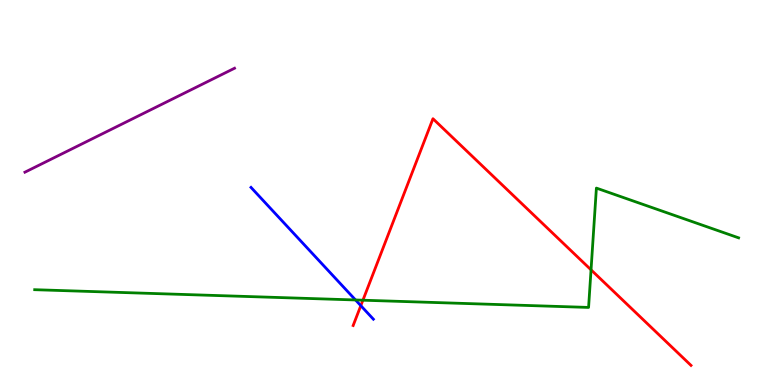[{'lines': ['blue', 'red'], 'intersections': [{'x': 4.66, 'y': 2.06}]}, {'lines': ['green', 'red'], 'intersections': [{'x': 4.68, 'y': 2.2}, {'x': 7.63, 'y': 2.99}]}, {'lines': ['purple', 'red'], 'intersections': []}, {'lines': ['blue', 'green'], 'intersections': [{'x': 4.59, 'y': 2.21}]}, {'lines': ['blue', 'purple'], 'intersections': []}, {'lines': ['green', 'purple'], 'intersections': []}]